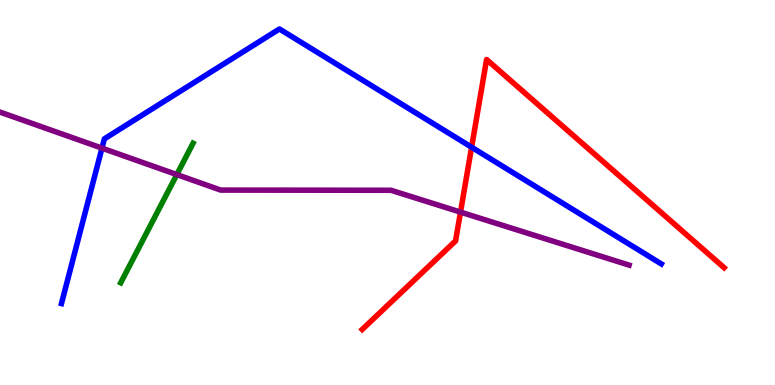[{'lines': ['blue', 'red'], 'intersections': [{'x': 6.09, 'y': 6.18}]}, {'lines': ['green', 'red'], 'intersections': []}, {'lines': ['purple', 'red'], 'intersections': [{'x': 5.94, 'y': 4.49}]}, {'lines': ['blue', 'green'], 'intersections': []}, {'lines': ['blue', 'purple'], 'intersections': [{'x': 1.32, 'y': 6.15}]}, {'lines': ['green', 'purple'], 'intersections': [{'x': 2.28, 'y': 5.47}]}]